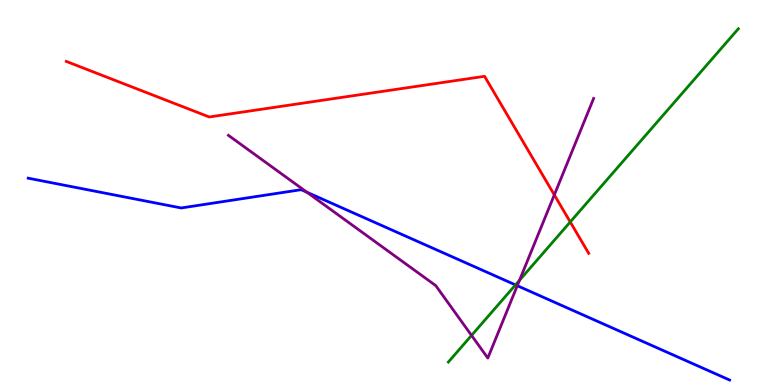[{'lines': ['blue', 'red'], 'intersections': []}, {'lines': ['green', 'red'], 'intersections': [{'x': 7.36, 'y': 4.23}]}, {'lines': ['purple', 'red'], 'intersections': [{'x': 7.15, 'y': 4.94}]}, {'lines': ['blue', 'green'], 'intersections': [{'x': 6.65, 'y': 2.6}]}, {'lines': ['blue', 'purple'], 'intersections': [{'x': 3.96, 'y': 5.01}, {'x': 6.67, 'y': 2.58}]}, {'lines': ['green', 'purple'], 'intersections': [{'x': 6.08, 'y': 1.29}, {'x': 6.7, 'y': 2.72}]}]